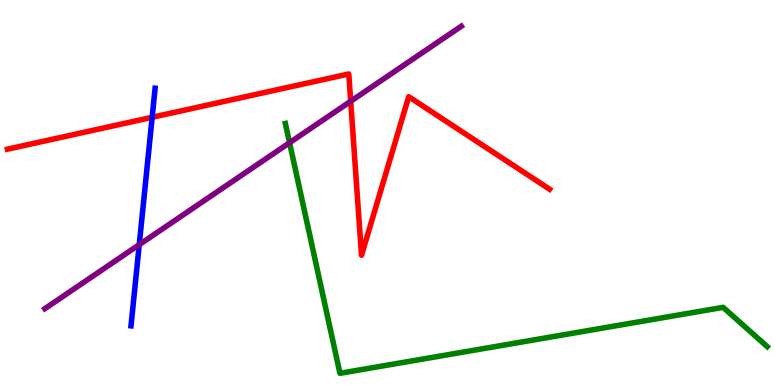[{'lines': ['blue', 'red'], 'intersections': [{'x': 1.96, 'y': 6.95}]}, {'lines': ['green', 'red'], 'intersections': []}, {'lines': ['purple', 'red'], 'intersections': [{'x': 4.52, 'y': 7.37}]}, {'lines': ['blue', 'green'], 'intersections': []}, {'lines': ['blue', 'purple'], 'intersections': [{'x': 1.8, 'y': 3.65}]}, {'lines': ['green', 'purple'], 'intersections': [{'x': 3.74, 'y': 6.29}]}]